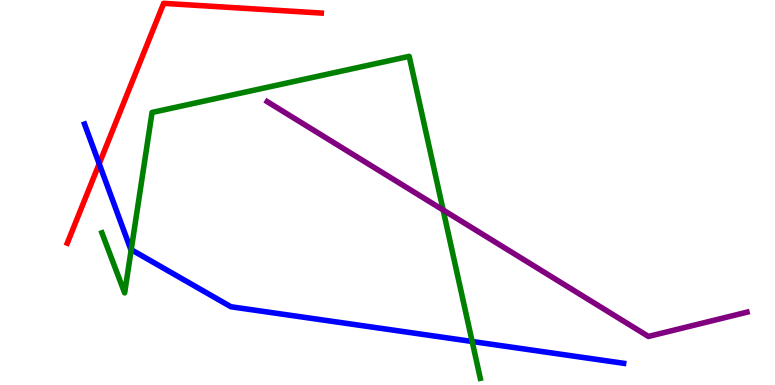[{'lines': ['blue', 'red'], 'intersections': [{'x': 1.28, 'y': 5.75}]}, {'lines': ['green', 'red'], 'intersections': []}, {'lines': ['purple', 'red'], 'intersections': []}, {'lines': ['blue', 'green'], 'intersections': [{'x': 1.69, 'y': 3.52}, {'x': 6.09, 'y': 1.13}]}, {'lines': ['blue', 'purple'], 'intersections': []}, {'lines': ['green', 'purple'], 'intersections': [{'x': 5.72, 'y': 4.55}]}]